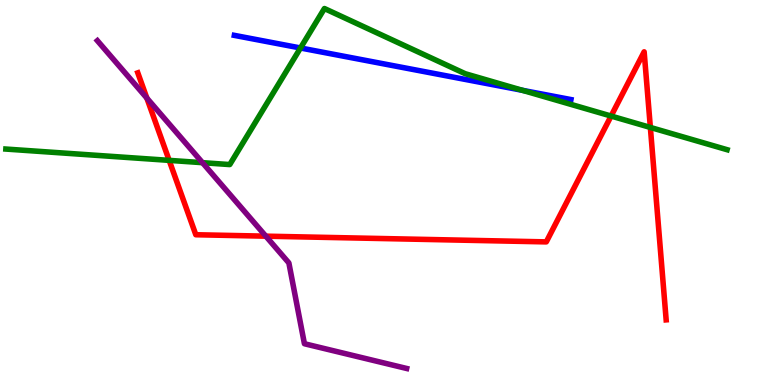[{'lines': ['blue', 'red'], 'intersections': []}, {'lines': ['green', 'red'], 'intersections': [{'x': 2.18, 'y': 5.83}, {'x': 7.88, 'y': 6.99}, {'x': 8.39, 'y': 6.69}]}, {'lines': ['purple', 'red'], 'intersections': [{'x': 1.9, 'y': 7.45}, {'x': 3.43, 'y': 3.87}]}, {'lines': ['blue', 'green'], 'intersections': [{'x': 3.88, 'y': 8.75}, {'x': 6.74, 'y': 7.65}]}, {'lines': ['blue', 'purple'], 'intersections': []}, {'lines': ['green', 'purple'], 'intersections': [{'x': 2.61, 'y': 5.77}]}]